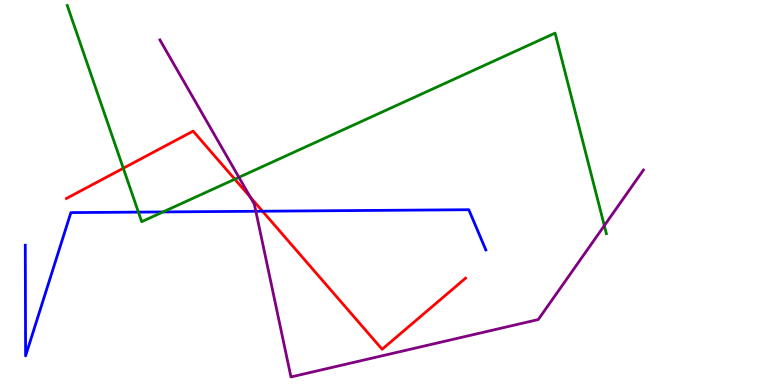[{'lines': ['blue', 'red'], 'intersections': [{'x': 3.39, 'y': 4.51}]}, {'lines': ['green', 'red'], 'intersections': [{'x': 1.59, 'y': 5.63}, {'x': 3.03, 'y': 5.35}]}, {'lines': ['purple', 'red'], 'intersections': [{'x': 3.23, 'y': 4.88}]}, {'lines': ['blue', 'green'], 'intersections': [{'x': 1.79, 'y': 4.49}, {'x': 2.1, 'y': 4.5}]}, {'lines': ['blue', 'purple'], 'intersections': [{'x': 3.3, 'y': 4.51}]}, {'lines': ['green', 'purple'], 'intersections': [{'x': 3.08, 'y': 5.39}, {'x': 7.8, 'y': 4.14}]}]